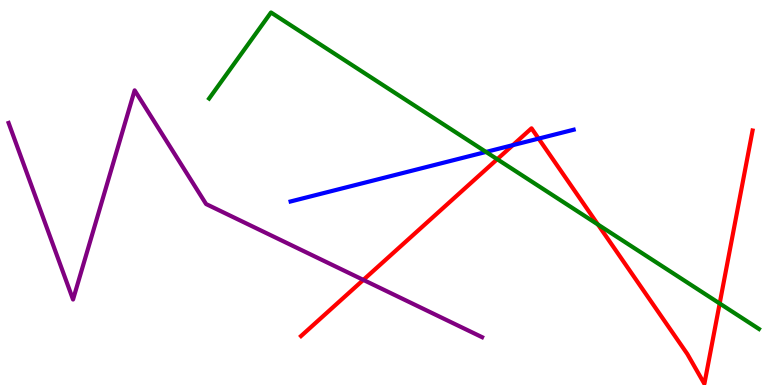[{'lines': ['blue', 'red'], 'intersections': [{'x': 6.62, 'y': 6.23}, {'x': 6.95, 'y': 6.4}]}, {'lines': ['green', 'red'], 'intersections': [{'x': 6.42, 'y': 5.86}, {'x': 7.72, 'y': 4.17}, {'x': 9.29, 'y': 2.12}]}, {'lines': ['purple', 'red'], 'intersections': [{'x': 4.69, 'y': 2.73}]}, {'lines': ['blue', 'green'], 'intersections': [{'x': 6.27, 'y': 6.05}]}, {'lines': ['blue', 'purple'], 'intersections': []}, {'lines': ['green', 'purple'], 'intersections': []}]